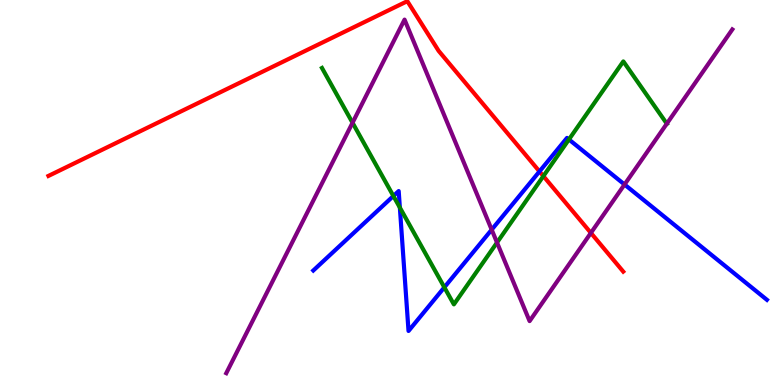[{'lines': ['blue', 'red'], 'intersections': [{'x': 6.96, 'y': 5.55}]}, {'lines': ['green', 'red'], 'intersections': [{'x': 7.01, 'y': 5.43}]}, {'lines': ['purple', 'red'], 'intersections': [{'x': 7.62, 'y': 3.95}]}, {'lines': ['blue', 'green'], 'intersections': [{'x': 5.08, 'y': 4.91}, {'x': 5.16, 'y': 4.61}, {'x': 5.73, 'y': 2.54}, {'x': 7.34, 'y': 6.38}]}, {'lines': ['blue', 'purple'], 'intersections': [{'x': 6.34, 'y': 4.03}, {'x': 8.06, 'y': 5.21}]}, {'lines': ['green', 'purple'], 'intersections': [{'x': 4.55, 'y': 6.81}, {'x': 6.41, 'y': 3.7}, {'x': 8.6, 'y': 6.79}]}]